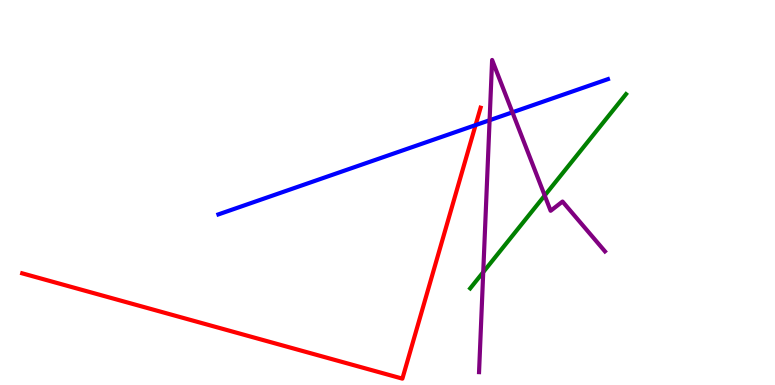[{'lines': ['blue', 'red'], 'intersections': [{'x': 6.14, 'y': 6.75}]}, {'lines': ['green', 'red'], 'intersections': []}, {'lines': ['purple', 'red'], 'intersections': []}, {'lines': ['blue', 'green'], 'intersections': []}, {'lines': ['blue', 'purple'], 'intersections': [{'x': 6.32, 'y': 6.88}, {'x': 6.61, 'y': 7.08}]}, {'lines': ['green', 'purple'], 'intersections': [{'x': 6.24, 'y': 2.93}, {'x': 7.03, 'y': 4.92}]}]